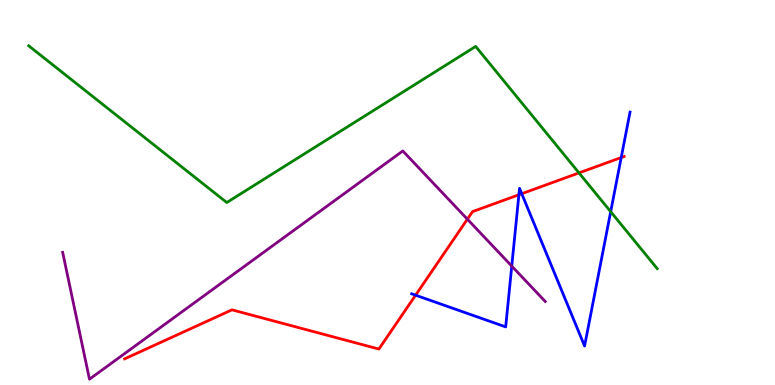[{'lines': ['blue', 'red'], 'intersections': [{'x': 5.36, 'y': 2.33}, {'x': 6.7, 'y': 4.94}, {'x': 6.73, 'y': 4.97}, {'x': 8.02, 'y': 5.91}]}, {'lines': ['green', 'red'], 'intersections': [{'x': 7.47, 'y': 5.51}]}, {'lines': ['purple', 'red'], 'intersections': [{'x': 6.03, 'y': 4.31}]}, {'lines': ['blue', 'green'], 'intersections': [{'x': 7.88, 'y': 4.5}]}, {'lines': ['blue', 'purple'], 'intersections': [{'x': 6.6, 'y': 3.09}]}, {'lines': ['green', 'purple'], 'intersections': []}]